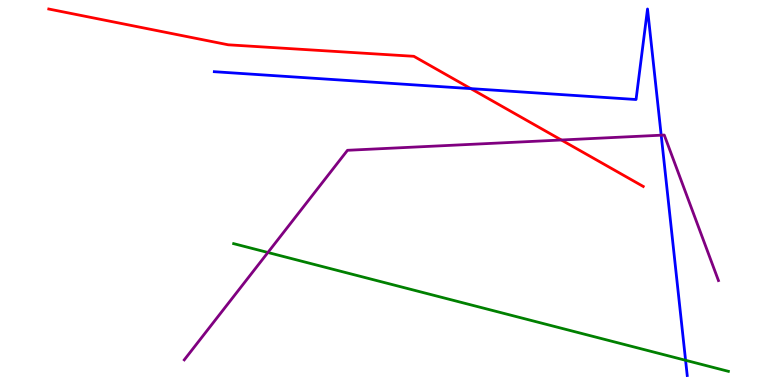[{'lines': ['blue', 'red'], 'intersections': [{'x': 6.07, 'y': 7.7}]}, {'lines': ['green', 'red'], 'intersections': []}, {'lines': ['purple', 'red'], 'intersections': [{'x': 7.24, 'y': 6.36}]}, {'lines': ['blue', 'green'], 'intersections': [{'x': 8.85, 'y': 0.642}]}, {'lines': ['blue', 'purple'], 'intersections': [{'x': 8.53, 'y': 6.49}]}, {'lines': ['green', 'purple'], 'intersections': [{'x': 3.46, 'y': 3.44}]}]